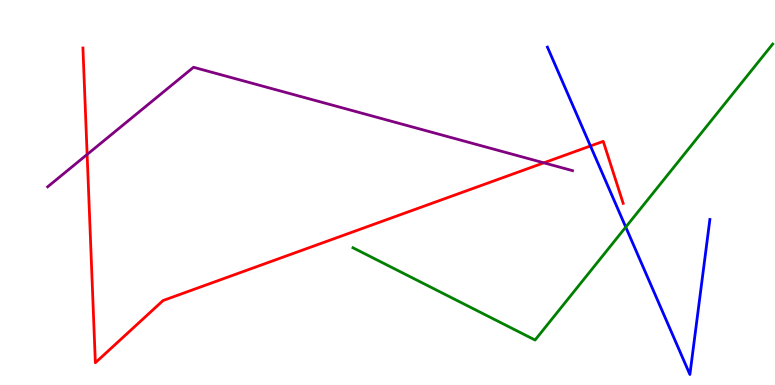[{'lines': ['blue', 'red'], 'intersections': [{'x': 7.62, 'y': 6.21}]}, {'lines': ['green', 'red'], 'intersections': []}, {'lines': ['purple', 'red'], 'intersections': [{'x': 1.12, 'y': 5.99}, {'x': 7.02, 'y': 5.77}]}, {'lines': ['blue', 'green'], 'intersections': [{'x': 8.07, 'y': 4.1}]}, {'lines': ['blue', 'purple'], 'intersections': []}, {'lines': ['green', 'purple'], 'intersections': []}]